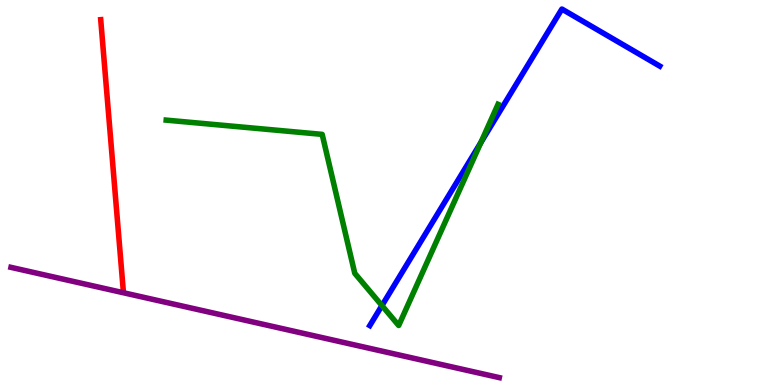[{'lines': ['blue', 'red'], 'intersections': []}, {'lines': ['green', 'red'], 'intersections': []}, {'lines': ['purple', 'red'], 'intersections': []}, {'lines': ['blue', 'green'], 'intersections': [{'x': 4.93, 'y': 2.06}, {'x': 6.2, 'y': 6.3}]}, {'lines': ['blue', 'purple'], 'intersections': []}, {'lines': ['green', 'purple'], 'intersections': []}]